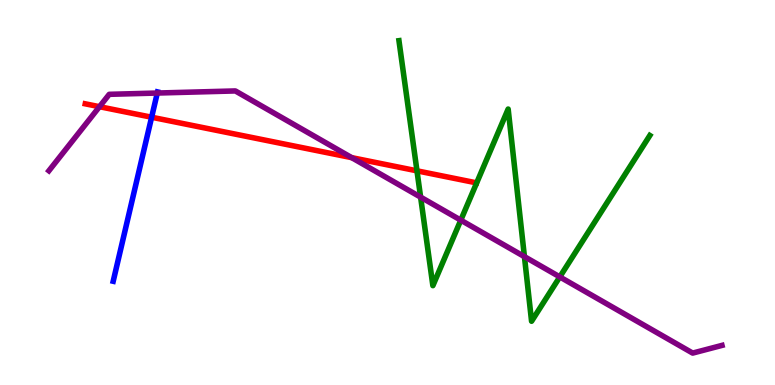[{'lines': ['blue', 'red'], 'intersections': [{'x': 1.96, 'y': 6.96}]}, {'lines': ['green', 'red'], 'intersections': [{'x': 5.38, 'y': 5.56}]}, {'lines': ['purple', 'red'], 'intersections': [{'x': 1.28, 'y': 7.23}, {'x': 4.54, 'y': 5.91}]}, {'lines': ['blue', 'green'], 'intersections': []}, {'lines': ['blue', 'purple'], 'intersections': [{'x': 2.03, 'y': 7.58}]}, {'lines': ['green', 'purple'], 'intersections': [{'x': 5.43, 'y': 4.88}, {'x': 5.95, 'y': 4.28}, {'x': 6.77, 'y': 3.33}, {'x': 7.22, 'y': 2.81}]}]